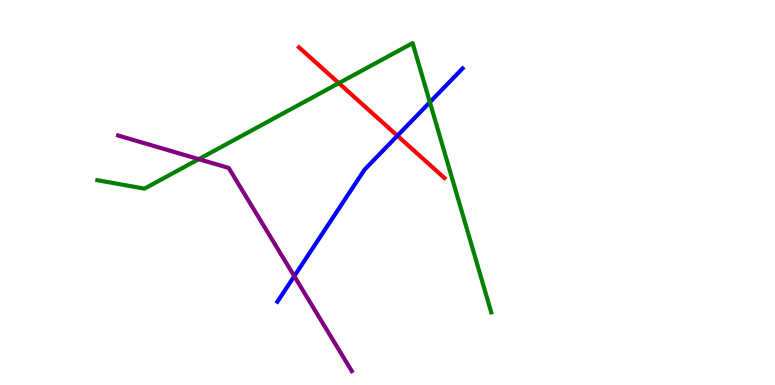[{'lines': ['blue', 'red'], 'intersections': [{'x': 5.13, 'y': 6.47}]}, {'lines': ['green', 'red'], 'intersections': [{'x': 4.37, 'y': 7.84}]}, {'lines': ['purple', 'red'], 'intersections': []}, {'lines': ['blue', 'green'], 'intersections': [{'x': 5.55, 'y': 7.35}]}, {'lines': ['blue', 'purple'], 'intersections': [{'x': 3.8, 'y': 2.83}]}, {'lines': ['green', 'purple'], 'intersections': [{'x': 2.56, 'y': 5.87}]}]